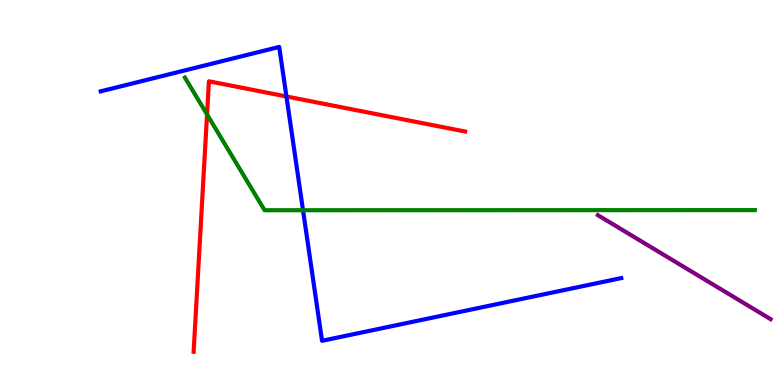[{'lines': ['blue', 'red'], 'intersections': [{'x': 3.7, 'y': 7.49}]}, {'lines': ['green', 'red'], 'intersections': [{'x': 2.67, 'y': 7.03}]}, {'lines': ['purple', 'red'], 'intersections': []}, {'lines': ['blue', 'green'], 'intersections': [{'x': 3.91, 'y': 4.54}]}, {'lines': ['blue', 'purple'], 'intersections': []}, {'lines': ['green', 'purple'], 'intersections': []}]